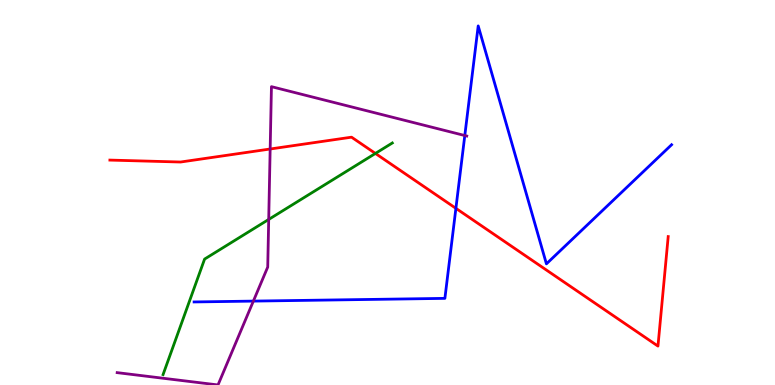[{'lines': ['blue', 'red'], 'intersections': [{'x': 5.88, 'y': 4.59}]}, {'lines': ['green', 'red'], 'intersections': [{'x': 4.84, 'y': 6.01}]}, {'lines': ['purple', 'red'], 'intersections': [{'x': 3.49, 'y': 6.13}]}, {'lines': ['blue', 'green'], 'intersections': []}, {'lines': ['blue', 'purple'], 'intersections': [{'x': 3.27, 'y': 2.18}, {'x': 6.0, 'y': 6.48}]}, {'lines': ['green', 'purple'], 'intersections': [{'x': 3.47, 'y': 4.3}]}]